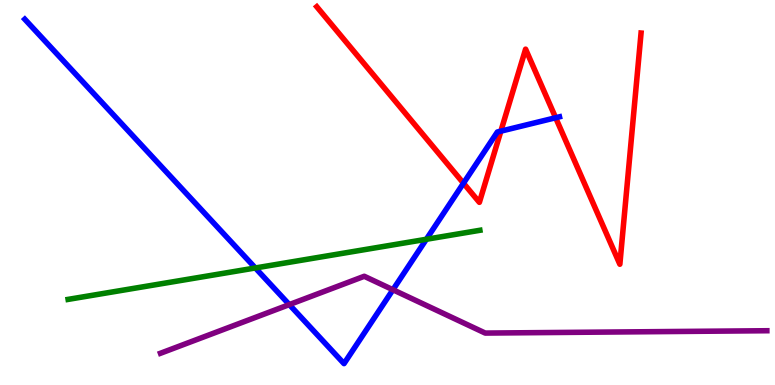[{'lines': ['blue', 'red'], 'intersections': [{'x': 5.98, 'y': 5.24}, {'x': 6.46, 'y': 6.59}, {'x': 7.17, 'y': 6.94}]}, {'lines': ['green', 'red'], 'intersections': []}, {'lines': ['purple', 'red'], 'intersections': []}, {'lines': ['blue', 'green'], 'intersections': [{'x': 3.29, 'y': 3.04}, {'x': 5.5, 'y': 3.79}]}, {'lines': ['blue', 'purple'], 'intersections': [{'x': 3.73, 'y': 2.09}, {'x': 5.07, 'y': 2.47}]}, {'lines': ['green', 'purple'], 'intersections': []}]